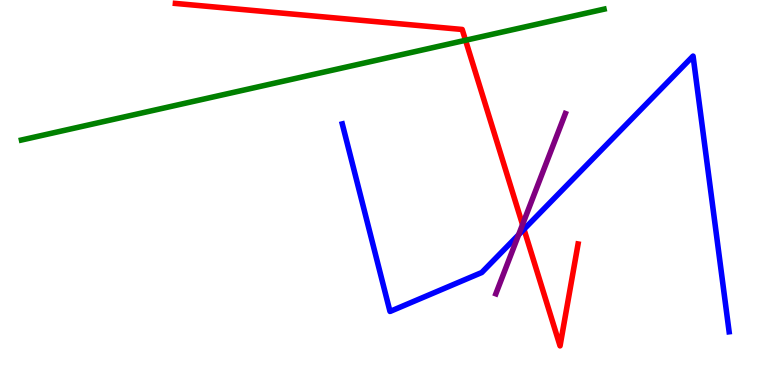[{'lines': ['blue', 'red'], 'intersections': [{'x': 6.76, 'y': 4.05}]}, {'lines': ['green', 'red'], 'intersections': [{'x': 6.01, 'y': 8.95}]}, {'lines': ['purple', 'red'], 'intersections': [{'x': 6.74, 'y': 4.17}]}, {'lines': ['blue', 'green'], 'intersections': []}, {'lines': ['blue', 'purple'], 'intersections': [{'x': 6.69, 'y': 3.9}]}, {'lines': ['green', 'purple'], 'intersections': []}]